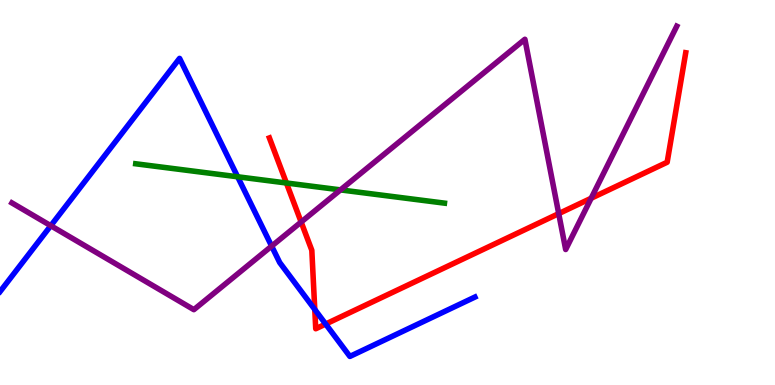[{'lines': ['blue', 'red'], 'intersections': [{'x': 4.06, 'y': 1.96}, {'x': 4.2, 'y': 1.58}]}, {'lines': ['green', 'red'], 'intersections': [{'x': 3.7, 'y': 5.25}]}, {'lines': ['purple', 'red'], 'intersections': [{'x': 3.89, 'y': 4.23}, {'x': 7.21, 'y': 4.45}, {'x': 7.63, 'y': 4.85}]}, {'lines': ['blue', 'green'], 'intersections': [{'x': 3.07, 'y': 5.41}]}, {'lines': ['blue', 'purple'], 'intersections': [{'x': 0.655, 'y': 4.14}, {'x': 3.51, 'y': 3.61}]}, {'lines': ['green', 'purple'], 'intersections': [{'x': 4.39, 'y': 5.07}]}]